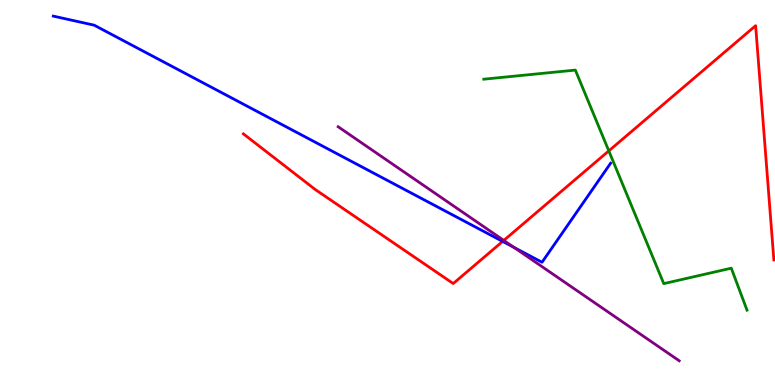[{'lines': ['blue', 'red'], 'intersections': [{'x': 6.49, 'y': 3.73}]}, {'lines': ['green', 'red'], 'intersections': [{'x': 7.86, 'y': 6.08}]}, {'lines': ['purple', 'red'], 'intersections': [{'x': 6.5, 'y': 3.76}]}, {'lines': ['blue', 'green'], 'intersections': []}, {'lines': ['blue', 'purple'], 'intersections': [{'x': 6.63, 'y': 3.57}]}, {'lines': ['green', 'purple'], 'intersections': []}]